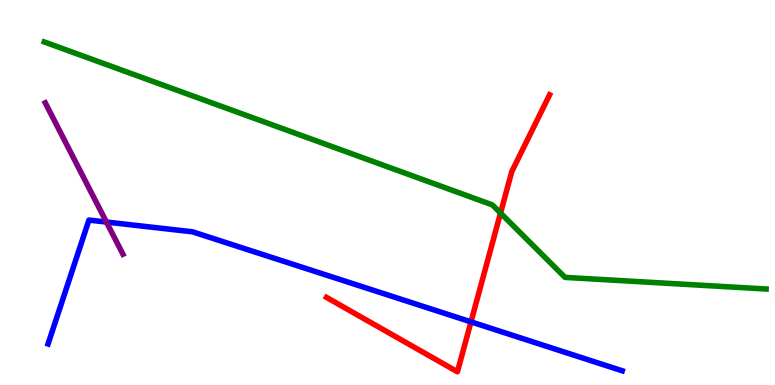[{'lines': ['blue', 'red'], 'intersections': [{'x': 6.08, 'y': 1.64}]}, {'lines': ['green', 'red'], 'intersections': [{'x': 6.46, 'y': 4.47}]}, {'lines': ['purple', 'red'], 'intersections': []}, {'lines': ['blue', 'green'], 'intersections': []}, {'lines': ['blue', 'purple'], 'intersections': [{'x': 1.37, 'y': 4.23}]}, {'lines': ['green', 'purple'], 'intersections': []}]